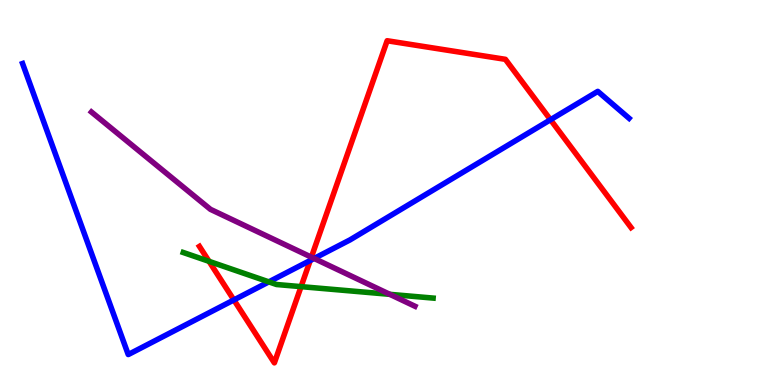[{'lines': ['blue', 'red'], 'intersections': [{'x': 3.02, 'y': 2.21}, {'x': 4.0, 'y': 3.23}, {'x': 7.1, 'y': 6.89}]}, {'lines': ['green', 'red'], 'intersections': [{'x': 2.7, 'y': 3.21}, {'x': 3.88, 'y': 2.55}]}, {'lines': ['purple', 'red'], 'intersections': [{'x': 4.02, 'y': 3.32}]}, {'lines': ['blue', 'green'], 'intersections': [{'x': 3.47, 'y': 2.68}]}, {'lines': ['blue', 'purple'], 'intersections': [{'x': 4.05, 'y': 3.29}]}, {'lines': ['green', 'purple'], 'intersections': [{'x': 5.03, 'y': 2.35}]}]